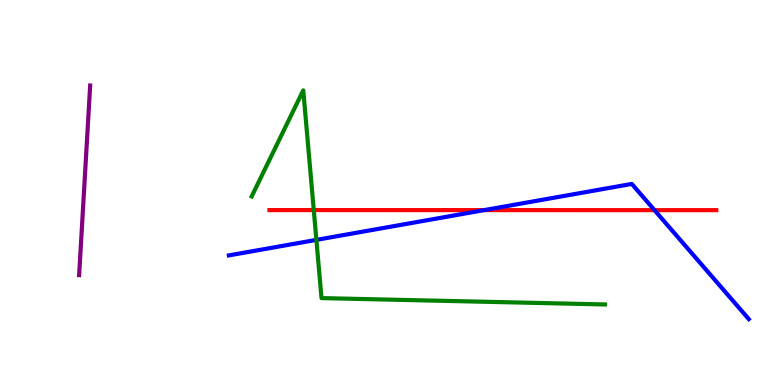[{'lines': ['blue', 'red'], 'intersections': [{'x': 6.25, 'y': 4.54}, {'x': 8.45, 'y': 4.54}]}, {'lines': ['green', 'red'], 'intersections': [{'x': 4.05, 'y': 4.54}]}, {'lines': ['purple', 'red'], 'intersections': []}, {'lines': ['blue', 'green'], 'intersections': [{'x': 4.08, 'y': 3.77}]}, {'lines': ['blue', 'purple'], 'intersections': []}, {'lines': ['green', 'purple'], 'intersections': []}]